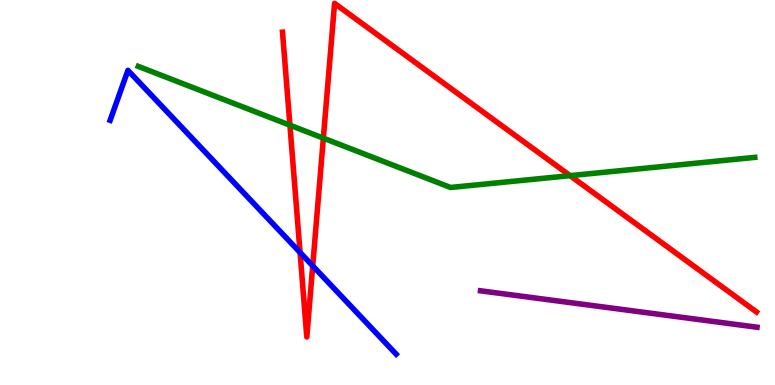[{'lines': ['blue', 'red'], 'intersections': [{'x': 3.87, 'y': 3.44}, {'x': 4.04, 'y': 3.09}]}, {'lines': ['green', 'red'], 'intersections': [{'x': 3.74, 'y': 6.75}, {'x': 4.17, 'y': 6.41}, {'x': 7.36, 'y': 5.44}]}, {'lines': ['purple', 'red'], 'intersections': []}, {'lines': ['blue', 'green'], 'intersections': []}, {'lines': ['blue', 'purple'], 'intersections': []}, {'lines': ['green', 'purple'], 'intersections': []}]